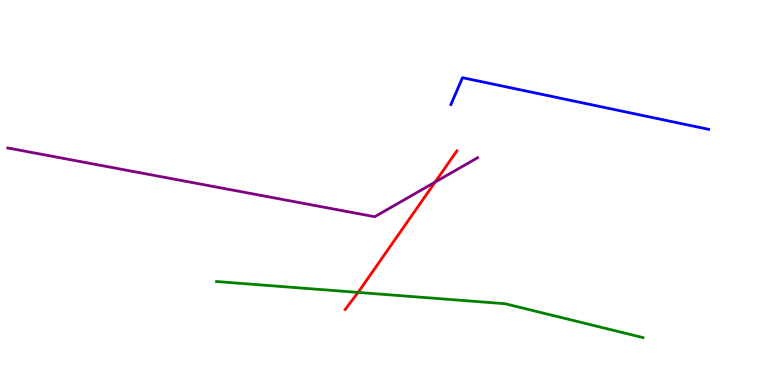[{'lines': ['blue', 'red'], 'intersections': []}, {'lines': ['green', 'red'], 'intersections': [{'x': 4.62, 'y': 2.4}]}, {'lines': ['purple', 'red'], 'intersections': [{'x': 5.61, 'y': 5.27}]}, {'lines': ['blue', 'green'], 'intersections': []}, {'lines': ['blue', 'purple'], 'intersections': []}, {'lines': ['green', 'purple'], 'intersections': []}]